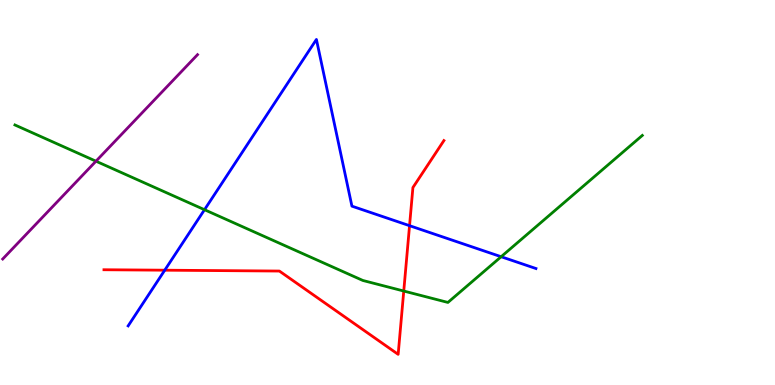[{'lines': ['blue', 'red'], 'intersections': [{'x': 2.13, 'y': 2.98}, {'x': 5.28, 'y': 4.14}]}, {'lines': ['green', 'red'], 'intersections': [{'x': 5.21, 'y': 2.44}]}, {'lines': ['purple', 'red'], 'intersections': []}, {'lines': ['blue', 'green'], 'intersections': [{'x': 2.64, 'y': 4.55}, {'x': 6.47, 'y': 3.33}]}, {'lines': ['blue', 'purple'], 'intersections': []}, {'lines': ['green', 'purple'], 'intersections': [{'x': 1.24, 'y': 5.81}]}]